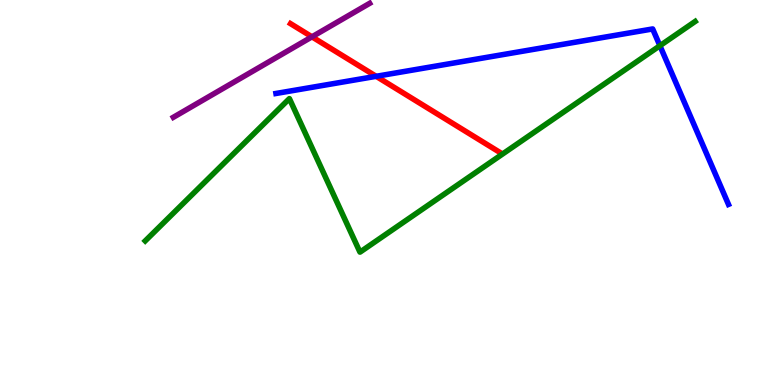[{'lines': ['blue', 'red'], 'intersections': [{'x': 4.85, 'y': 8.02}]}, {'lines': ['green', 'red'], 'intersections': []}, {'lines': ['purple', 'red'], 'intersections': [{'x': 4.03, 'y': 9.04}]}, {'lines': ['blue', 'green'], 'intersections': [{'x': 8.52, 'y': 8.81}]}, {'lines': ['blue', 'purple'], 'intersections': []}, {'lines': ['green', 'purple'], 'intersections': []}]